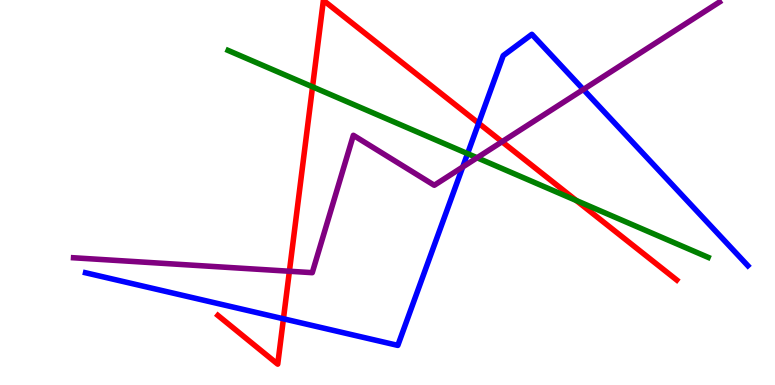[{'lines': ['blue', 'red'], 'intersections': [{'x': 3.66, 'y': 1.72}, {'x': 6.18, 'y': 6.8}]}, {'lines': ['green', 'red'], 'intersections': [{'x': 4.03, 'y': 7.74}, {'x': 7.44, 'y': 4.79}]}, {'lines': ['purple', 'red'], 'intersections': [{'x': 3.73, 'y': 2.95}, {'x': 6.48, 'y': 6.32}]}, {'lines': ['blue', 'green'], 'intersections': [{'x': 6.03, 'y': 6.01}]}, {'lines': ['blue', 'purple'], 'intersections': [{'x': 5.97, 'y': 5.66}, {'x': 7.53, 'y': 7.68}]}, {'lines': ['green', 'purple'], 'intersections': [{'x': 6.16, 'y': 5.9}]}]